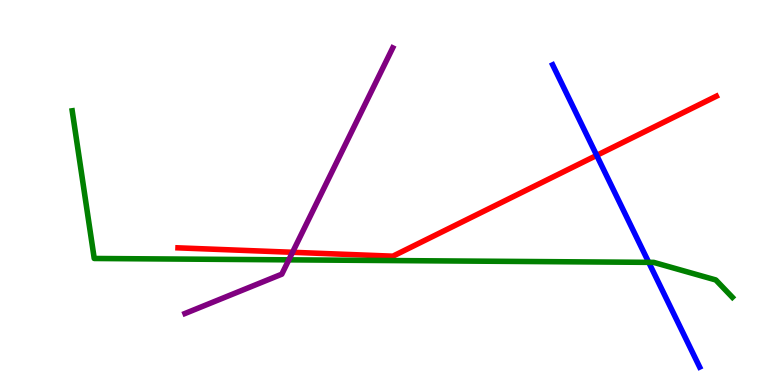[{'lines': ['blue', 'red'], 'intersections': [{'x': 7.7, 'y': 5.96}]}, {'lines': ['green', 'red'], 'intersections': []}, {'lines': ['purple', 'red'], 'intersections': [{'x': 3.77, 'y': 3.45}]}, {'lines': ['blue', 'green'], 'intersections': [{'x': 8.37, 'y': 3.19}]}, {'lines': ['blue', 'purple'], 'intersections': []}, {'lines': ['green', 'purple'], 'intersections': [{'x': 3.73, 'y': 3.25}]}]